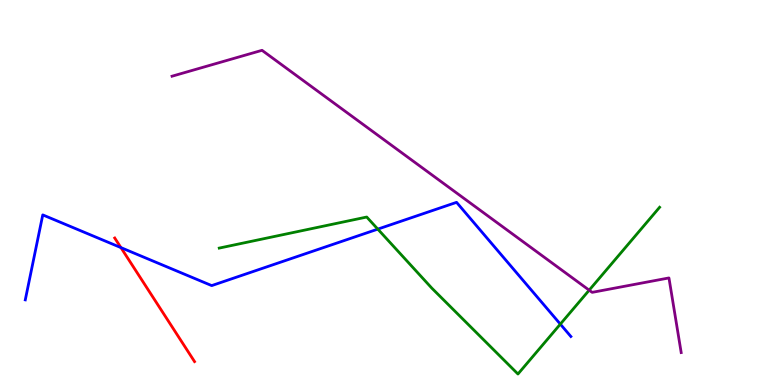[{'lines': ['blue', 'red'], 'intersections': [{'x': 1.56, 'y': 3.57}]}, {'lines': ['green', 'red'], 'intersections': []}, {'lines': ['purple', 'red'], 'intersections': []}, {'lines': ['blue', 'green'], 'intersections': [{'x': 4.87, 'y': 4.05}, {'x': 7.23, 'y': 1.58}]}, {'lines': ['blue', 'purple'], 'intersections': []}, {'lines': ['green', 'purple'], 'intersections': [{'x': 7.6, 'y': 2.46}]}]